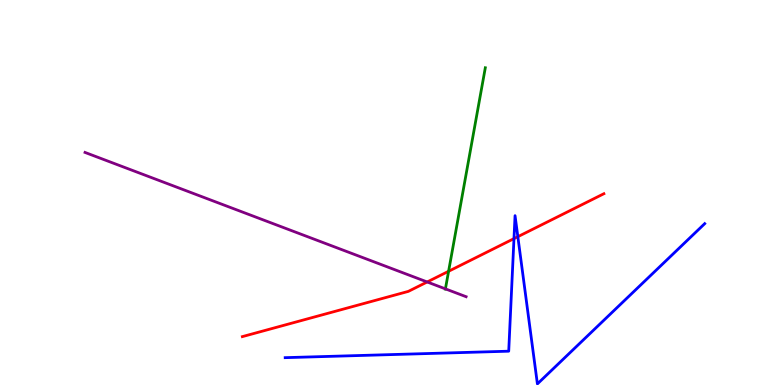[{'lines': ['blue', 'red'], 'intersections': [{'x': 6.63, 'y': 3.8}, {'x': 6.68, 'y': 3.85}]}, {'lines': ['green', 'red'], 'intersections': [{'x': 5.79, 'y': 2.95}]}, {'lines': ['purple', 'red'], 'intersections': [{'x': 5.51, 'y': 2.68}]}, {'lines': ['blue', 'green'], 'intersections': []}, {'lines': ['blue', 'purple'], 'intersections': []}, {'lines': ['green', 'purple'], 'intersections': [{'x': 5.75, 'y': 2.5}]}]